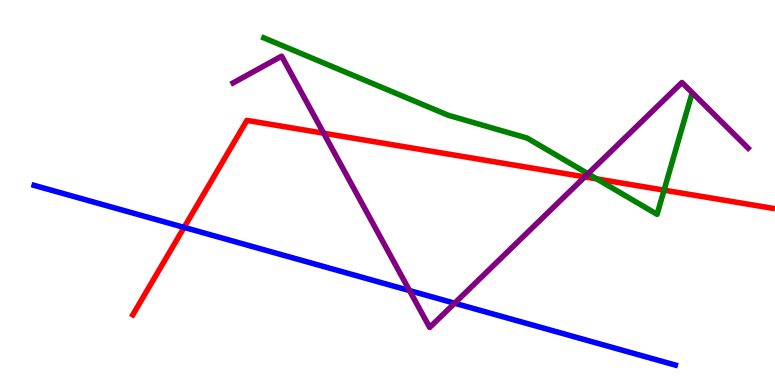[{'lines': ['blue', 'red'], 'intersections': [{'x': 2.38, 'y': 4.09}]}, {'lines': ['green', 'red'], 'intersections': [{'x': 7.7, 'y': 5.35}, {'x': 8.57, 'y': 5.06}]}, {'lines': ['purple', 'red'], 'intersections': [{'x': 4.18, 'y': 6.54}, {'x': 7.55, 'y': 5.41}]}, {'lines': ['blue', 'green'], 'intersections': []}, {'lines': ['blue', 'purple'], 'intersections': [{'x': 5.28, 'y': 2.45}, {'x': 5.87, 'y': 2.12}]}, {'lines': ['green', 'purple'], 'intersections': [{'x': 7.59, 'y': 5.49}]}]